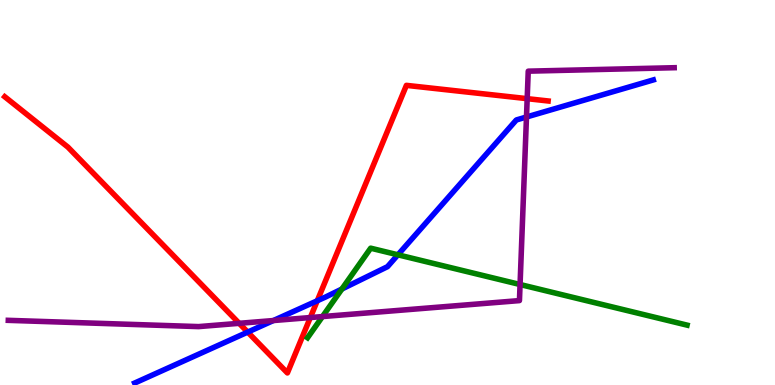[{'lines': ['blue', 'red'], 'intersections': [{'x': 3.2, 'y': 1.37}, {'x': 4.09, 'y': 2.19}]}, {'lines': ['green', 'red'], 'intersections': []}, {'lines': ['purple', 'red'], 'intersections': [{'x': 3.09, 'y': 1.6}, {'x': 4.0, 'y': 1.75}, {'x': 6.8, 'y': 7.44}]}, {'lines': ['blue', 'green'], 'intersections': [{'x': 4.41, 'y': 2.49}, {'x': 5.13, 'y': 3.38}]}, {'lines': ['blue', 'purple'], 'intersections': [{'x': 3.53, 'y': 1.67}, {'x': 6.79, 'y': 6.96}]}, {'lines': ['green', 'purple'], 'intersections': [{'x': 4.16, 'y': 1.78}, {'x': 6.71, 'y': 2.61}]}]